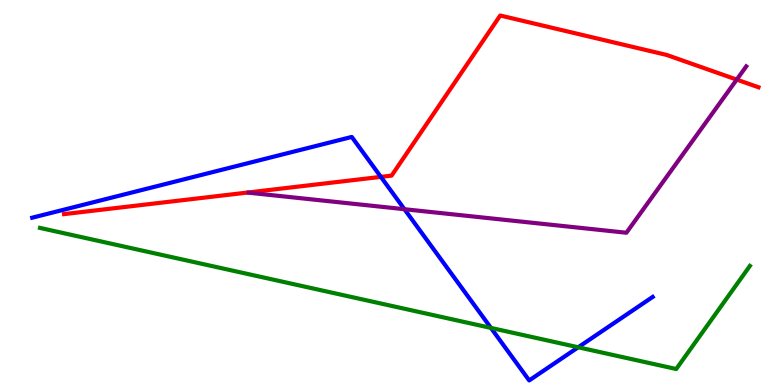[{'lines': ['blue', 'red'], 'intersections': [{'x': 4.91, 'y': 5.41}]}, {'lines': ['green', 'red'], 'intersections': []}, {'lines': ['purple', 'red'], 'intersections': [{'x': 9.51, 'y': 7.93}]}, {'lines': ['blue', 'green'], 'intersections': [{'x': 6.33, 'y': 1.48}, {'x': 7.46, 'y': 0.98}]}, {'lines': ['blue', 'purple'], 'intersections': [{'x': 5.22, 'y': 4.57}]}, {'lines': ['green', 'purple'], 'intersections': []}]